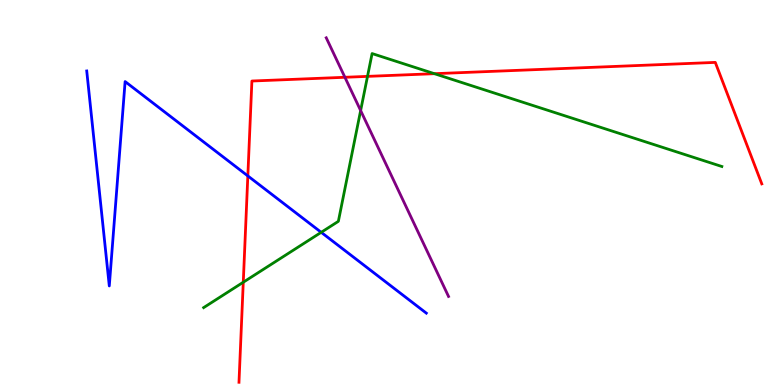[{'lines': ['blue', 'red'], 'intersections': [{'x': 3.2, 'y': 5.43}]}, {'lines': ['green', 'red'], 'intersections': [{'x': 3.14, 'y': 2.67}, {'x': 4.74, 'y': 8.02}, {'x': 5.61, 'y': 8.09}]}, {'lines': ['purple', 'red'], 'intersections': [{'x': 4.45, 'y': 7.99}]}, {'lines': ['blue', 'green'], 'intersections': [{'x': 4.14, 'y': 3.97}]}, {'lines': ['blue', 'purple'], 'intersections': []}, {'lines': ['green', 'purple'], 'intersections': [{'x': 4.65, 'y': 7.13}]}]